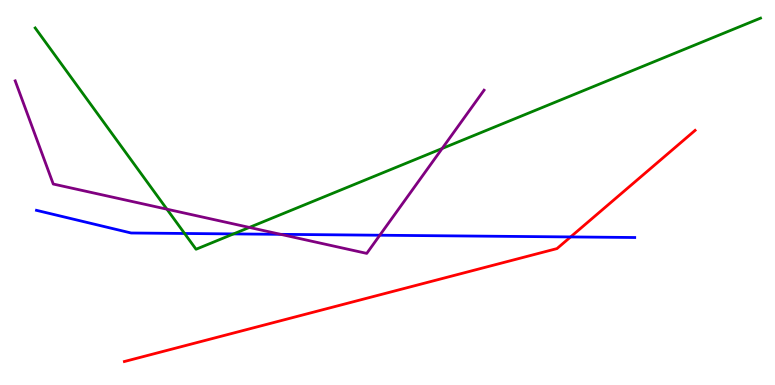[{'lines': ['blue', 'red'], 'intersections': [{'x': 7.36, 'y': 3.85}]}, {'lines': ['green', 'red'], 'intersections': []}, {'lines': ['purple', 'red'], 'intersections': []}, {'lines': ['blue', 'green'], 'intersections': [{'x': 2.38, 'y': 3.94}, {'x': 3.01, 'y': 3.92}]}, {'lines': ['blue', 'purple'], 'intersections': [{'x': 3.62, 'y': 3.91}, {'x': 4.9, 'y': 3.89}]}, {'lines': ['green', 'purple'], 'intersections': [{'x': 2.15, 'y': 4.57}, {'x': 3.22, 'y': 4.09}, {'x': 5.71, 'y': 6.14}]}]